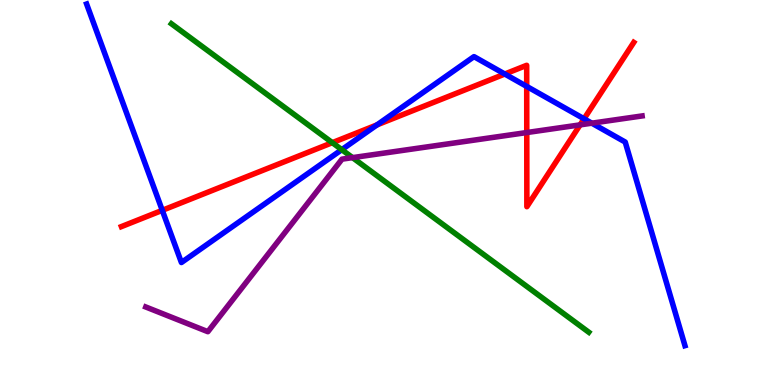[{'lines': ['blue', 'red'], 'intersections': [{'x': 2.09, 'y': 4.54}, {'x': 4.86, 'y': 6.76}, {'x': 6.51, 'y': 8.08}, {'x': 6.8, 'y': 7.76}, {'x': 7.54, 'y': 6.91}]}, {'lines': ['green', 'red'], 'intersections': [{'x': 4.29, 'y': 6.29}]}, {'lines': ['purple', 'red'], 'intersections': [{'x': 6.8, 'y': 6.56}, {'x': 7.49, 'y': 6.76}]}, {'lines': ['blue', 'green'], 'intersections': [{'x': 4.41, 'y': 6.11}]}, {'lines': ['blue', 'purple'], 'intersections': [{'x': 7.64, 'y': 6.8}]}, {'lines': ['green', 'purple'], 'intersections': [{'x': 4.55, 'y': 5.91}]}]